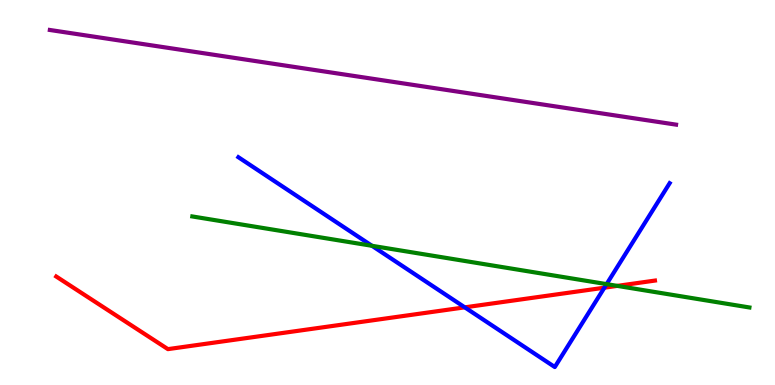[{'lines': ['blue', 'red'], 'intersections': [{'x': 6.0, 'y': 2.02}, {'x': 7.8, 'y': 2.53}]}, {'lines': ['green', 'red'], 'intersections': [{'x': 7.97, 'y': 2.57}]}, {'lines': ['purple', 'red'], 'intersections': []}, {'lines': ['blue', 'green'], 'intersections': [{'x': 4.8, 'y': 3.62}, {'x': 7.83, 'y': 2.62}]}, {'lines': ['blue', 'purple'], 'intersections': []}, {'lines': ['green', 'purple'], 'intersections': []}]